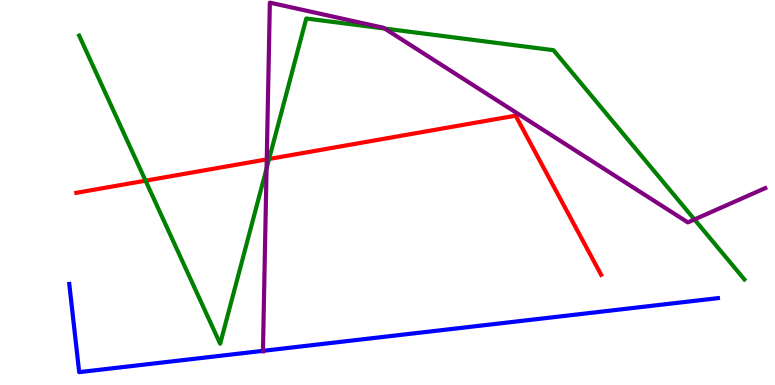[{'lines': ['blue', 'red'], 'intersections': []}, {'lines': ['green', 'red'], 'intersections': [{'x': 1.88, 'y': 5.31}, {'x': 3.47, 'y': 5.87}]}, {'lines': ['purple', 'red'], 'intersections': [{'x': 3.44, 'y': 5.86}]}, {'lines': ['blue', 'green'], 'intersections': []}, {'lines': ['blue', 'purple'], 'intersections': [{'x': 3.39, 'y': 0.887}]}, {'lines': ['green', 'purple'], 'intersections': [{'x': 3.44, 'y': 5.62}, {'x': 4.96, 'y': 9.26}, {'x': 8.96, 'y': 4.3}]}]